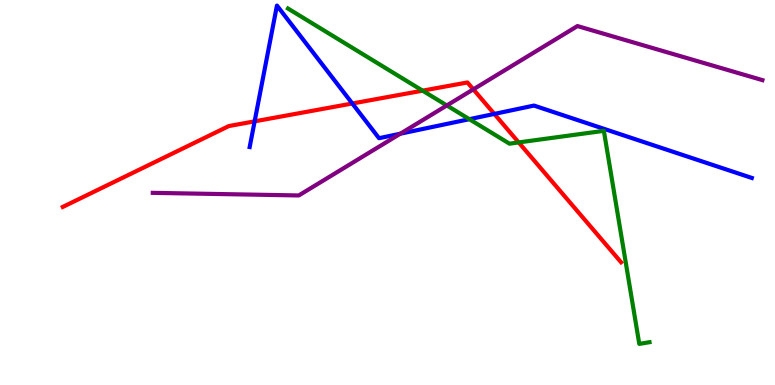[{'lines': ['blue', 'red'], 'intersections': [{'x': 3.29, 'y': 6.85}, {'x': 4.55, 'y': 7.31}, {'x': 6.38, 'y': 7.04}]}, {'lines': ['green', 'red'], 'intersections': [{'x': 5.45, 'y': 7.65}, {'x': 6.69, 'y': 6.3}]}, {'lines': ['purple', 'red'], 'intersections': [{'x': 6.11, 'y': 7.68}]}, {'lines': ['blue', 'green'], 'intersections': [{'x': 6.06, 'y': 6.9}]}, {'lines': ['blue', 'purple'], 'intersections': [{'x': 5.17, 'y': 6.53}]}, {'lines': ['green', 'purple'], 'intersections': [{'x': 5.77, 'y': 7.26}]}]